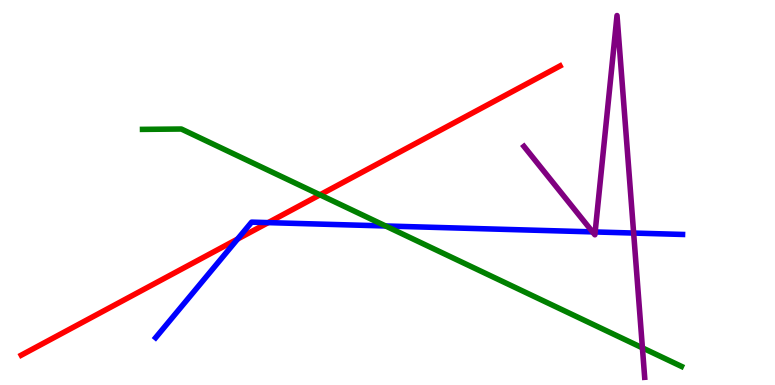[{'lines': ['blue', 'red'], 'intersections': [{'x': 3.07, 'y': 3.79}, {'x': 3.46, 'y': 4.22}]}, {'lines': ['green', 'red'], 'intersections': [{'x': 4.13, 'y': 4.94}]}, {'lines': ['purple', 'red'], 'intersections': []}, {'lines': ['blue', 'green'], 'intersections': [{'x': 4.98, 'y': 4.13}]}, {'lines': ['blue', 'purple'], 'intersections': [{'x': 7.65, 'y': 3.98}, {'x': 7.68, 'y': 3.98}, {'x': 8.18, 'y': 3.95}]}, {'lines': ['green', 'purple'], 'intersections': [{'x': 8.29, 'y': 0.965}]}]